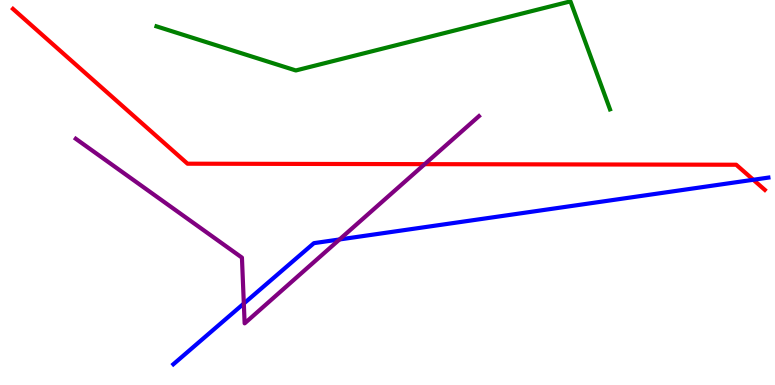[{'lines': ['blue', 'red'], 'intersections': [{'x': 9.72, 'y': 5.33}]}, {'lines': ['green', 'red'], 'intersections': []}, {'lines': ['purple', 'red'], 'intersections': [{'x': 5.48, 'y': 5.74}]}, {'lines': ['blue', 'green'], 'intersections': []}, {'lines': ['blue', 'purple'], 'intersections': [{'x': 3.15, 'y': 2.12}, {'x': 4.38, 'y': 3.78}]}, {'lines': ['green', 'purple'], 'intersections': []}]